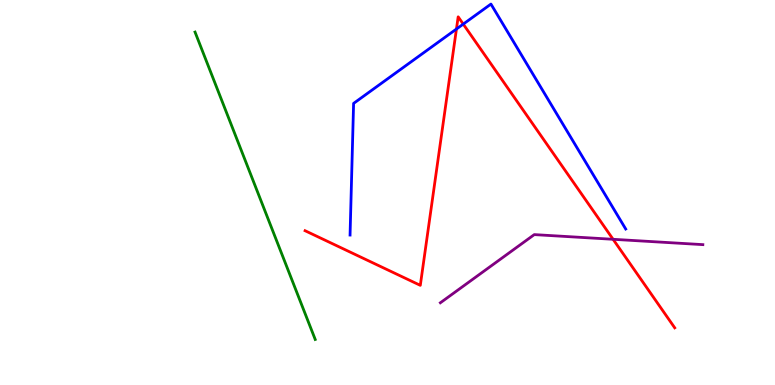[{'lines': ['blue', 'red'], 'intersections': [{'x': 5.89, 'y': 9.25}, {'x': 5.98, 'y': 9.37}]}, {'lines': ['green', 'red'], 'intersections': []}, {'lines': ['purple', 'red'], 'intersections': [{'x': 7.91, 'y': 3.78}]}, {'lines': ['blue', 'green'], 'intersections': []}, {'lines': ['blue', 'purple'], 'intersections': []}, {'lines': ['green', 'purple'], 'intersections': []}]